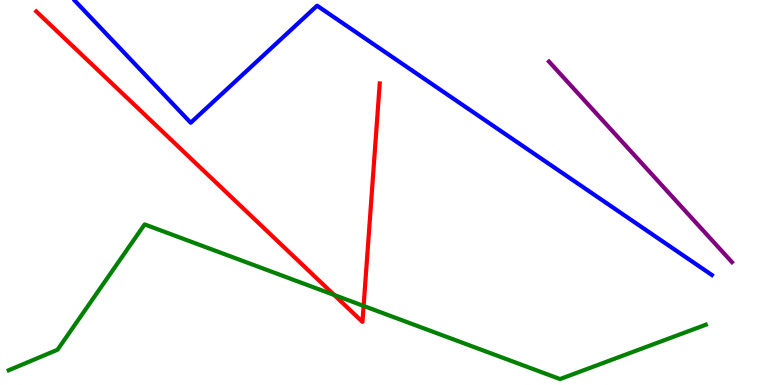[{'lines': ['blue', 'red'], 'intersections': []}, {'lines': ['green', 'red'], 'intersections': [{'x': 4.31, 'y': 2.34}, {'x': 4.69, 'y': 2.05}]}, {'lines': ['purple', 'red'], 'intersections': []}, {'lines': ['blue', 'green'], 'intersections': []}, {'lines': ['blue', 'purple'], 'intersections': []}, {'lines': ['green', 'purple'], 'intersections': []}]